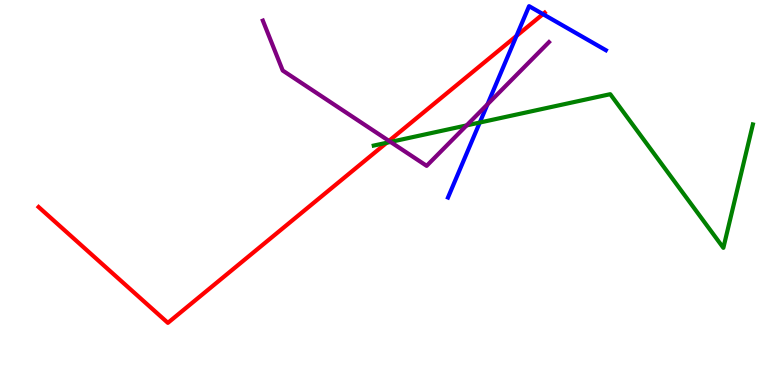[{'lines': ['blue', 'red'], 'intersections': [{'x': 6.66, 'y': 9.07}, {'x': 7.01, 'y': 9.63}]}, {'lines': ['green', 'red'], 'intersections': [{'x': 4.99, 'y': 6.29}]}, {'lines': ['purple', 'red'], 'intersections': [{'x': 5.02, 'y': 6.34}]}, {'lines': ['blue', 'green'], 'intersections': [{'x': 6.19, 'y': 6.82}]}, {'lines': ['blue', 'purple'], 'intersections': [{'x': 6.29, 'y': 7.29}]}, {'lines': ['green', 'purple'], 'intersections': [{'x': 5.04, 'y': 6.31}, {'x': 6.02, 'y': 6.74}]}]